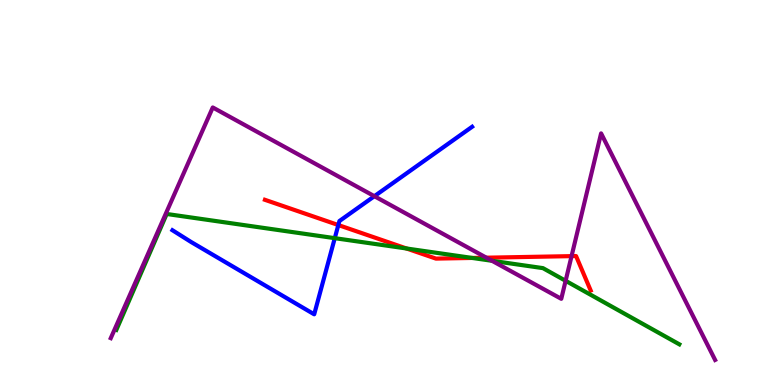[{'lines': ['blue', 'red'], 'intersections': [{'x': 4.37, 'y': 4.15}]}, {'lines': ['green', 'red'], 'intersections': [{'x': 5.25, 'y': 3.55}, {'x': 6.09, 'y': 3.3}]}, {'lines': ['purple', 'red'], 'intersections': [{'x': 6.28, 'y': 3.31}, {'x': 7.37, 'y': 3.35}]}, {'lines': ['blue', 'green'], 'intersections': [{'x': 4.32, 'y': 3.81}]}, {'lines': ['blue', 'purple'], 'intersections': [{'x': 4.83, 'y': 4.9}]}, {'lines': ['green', 'purple'], 'intersections': [{'x': 6.35, 'y': 3.23}, {'x': 7.3, 'y': 2.71}]}]